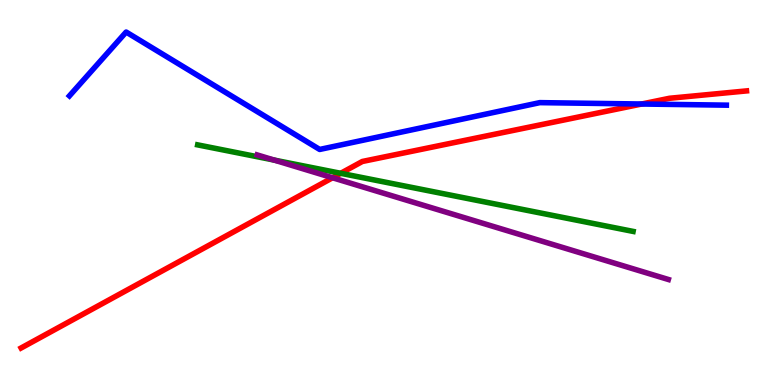[{'lines': ['blue', 'red'], 'intersections': [{'x': 8.28, 'y': 7.3}]}, {'lines': ['green', 'red'], 'intersections': [{'x': 4.4, 'y': 5.5}]}, {'lines': ['purple', 'red'], 'intersections': [{'x': 4.29, 'y': 5.38}]}, {'lines': ['blue', 'green'], 'intersections': []}, {'lines': ['blue', 'purple'], 'intersections': []}, {'lines': ['green', 'purple'], 'intersections': [{'x': 3.54, 'y': 5.84}]}]